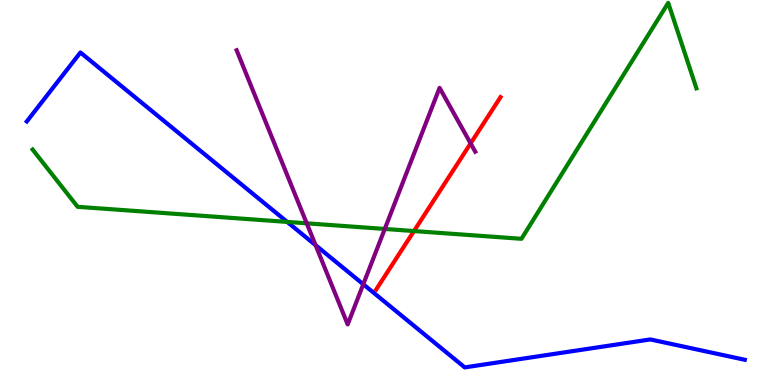[{'lines': ['blue', 'red'], 'intersections': []}, {'lines': ['green', 'red'], 'intersections': [{'x': 5.34, 'y': 4.0}]}, {'lines': ['purple', 'red'], 'intersections': [{'x': 6.07, 'y': 6.28}]}, {'lines': ['blue', 'green'], 'intersections': [{'x': 3.71, 'y': 4.24}]}, {'lines': ['blue', 'purple'], 'intersections': [{'x': 4.07, 'y': 3.63}, {'x': 4.69, 'y': 2.62}]}, {'lines': ['green', 'purple'], 'intersections': [{'x': 3.96, 'y': 4.2}, {'x': 4.96, 'y': 4.05}]}]